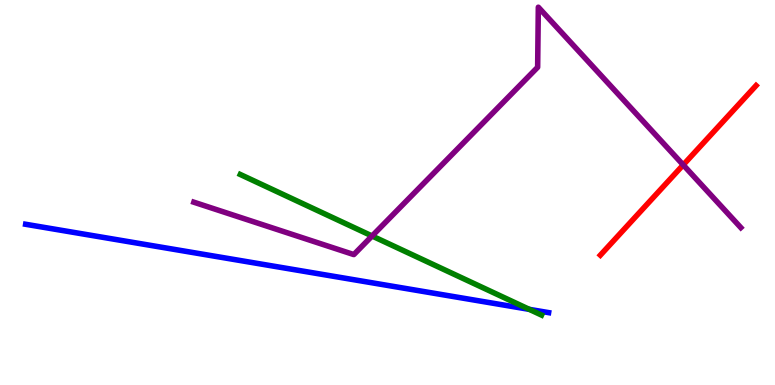[{'lines': ['blue', 'red'], 'intersections': []}, {'lines': ['green', 'red'], 'intersections': []}, {'lines': ['purple', 'red'], 'intersections': [{'x': 8.82, 'y': 5.72}]}, {'lines': ['blue', 'green'], 'intersections': [{'x': 6.83, 'y': 1.96}]}, {'lines': ['blue', 'purple'], 'intersections': []}, {'lines': ['green', 'purple'], 'intersections': [{'x': 4.8, 'y': 3.87}]}]